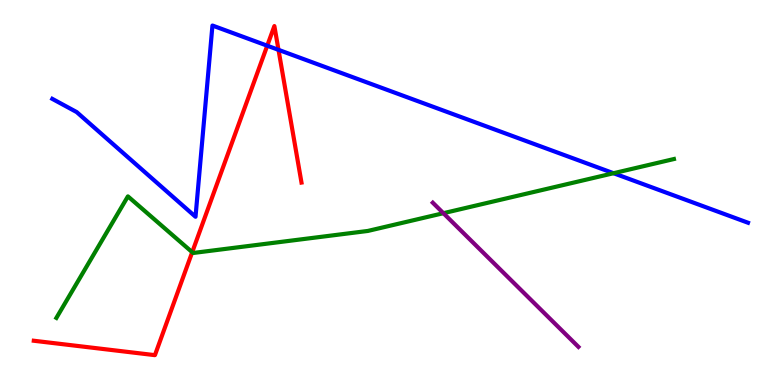[{'lines': ['blue', 'red'], 'intersections': [{'x': 3.45, 'y': 8.81}, {'x': 3.59, 'y': 8.71}]}, {'lines': ['green', 'red'], 'intersections': [{'x': 2.48, 'y': 3.45}]}, {'lines': ['purple', 'red'], 'intersections': []}, {'lines': ['blue', 'green'], 'intersections': [{'x': 7.92, 'y': 5.5}]}, {'lines': ['blue', 'purple'], 'intersections': []}, {'lines': ['green', 'purple'], 'intersections': [{'x': 5.72, 'y': 4.46}]}]